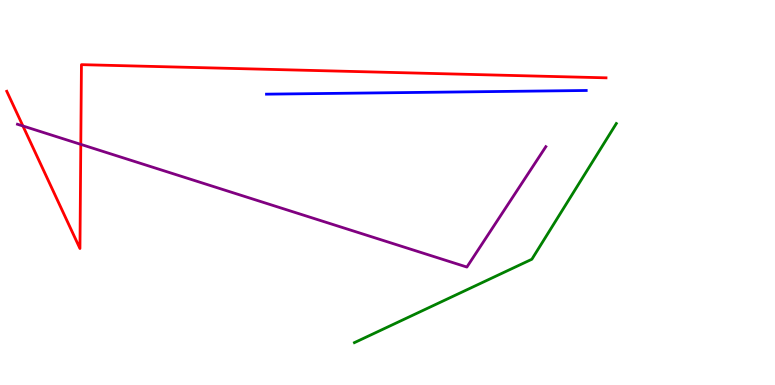[{'lines': ['blue', 'red'], 'intersections': []}, {'lines': ['green', 'red'], 'intersections': []}, {'lines': ['purple', 'red'], 'intersections': [{'x': 0.296, 'y': 6.73}, {'x': 1.04, 'y': 6.25}]}, {'lines': ['blue', 'green'], 'intersections': []}, {'lines': ['blue', 'purple'], 'intersections': []}, {'lines': ['green', 'purple'], 'intersections': []}]